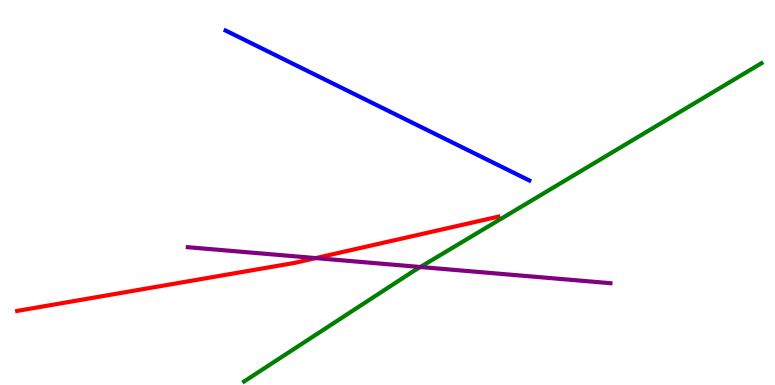[{'lines': ['blue', 'red'], 'intersections': []}, {'lines': ['green', 'red'], 'intersections': []}, {'lines': ['purple', 'red'], 'intersections': [{'x': 4.07, 'y': 3.3}]}, {'lines': ['blue', 'green'], 'intersections': []}, {'lines': ['blue', 'purple'], 'intersections': []}, {'lines': ['green', 'purple'], 'intersections': [{'x': 5.42, 'y': 3.06}]}]